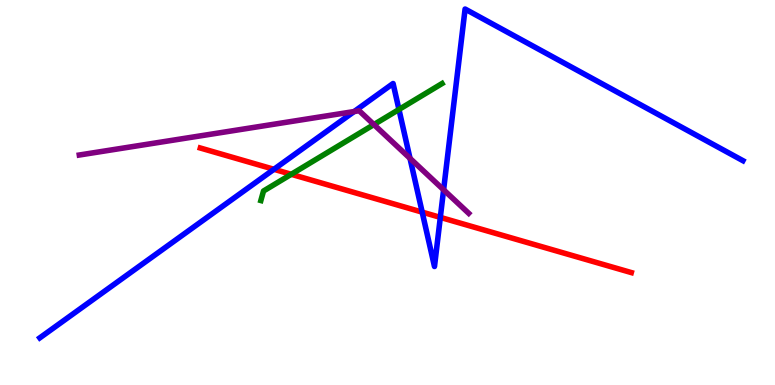[{'lines': ['blue', 'red'], 'intersections': [{'x': 3.53, 'y': 5.6}, {'x': 5.45, 'y': 4.49}, {'x': 5.68, 'y': 4.35}]}, {'lines': ['green', 'red'], 'intersections': [{'x': 3.76, 'y': 5.47}]}, {'lines': ['purple', 'red'], 'intersections': []}, {'lines': ['blue', 'green'], 'intersections': [{'x': 5.15, 'y': 7.16}]}, {'lines': ['blue', 'purple'], 'intersections': [{'x': 4.57, 'y': 7.1}, {'x': 5.29, 'y': 5.89}, {'x': 5.72, 'y': 5.07}]}, {'lines': ['green', 'purple'], 'intersections': [{'x': 4.82, 'y': 6.76}]}]